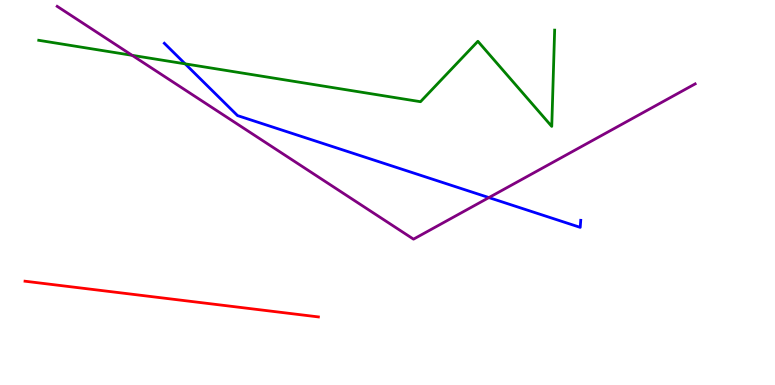[{'lines': ['blue', 'red'], 'intersections': []}, {'lines': ['green', 'red'], 'intersections': []}, {'lines': ['purple', 'red'], 'intersections': []}, {'lines': ['blue', 'green'], 'intersections': [{'x': 2.39, 'y': 8.34}]}, {'lines': ['blue', 'purple'], 'intersections': [{'x': 6.31, 'y': 4.87}]}, {'lines': ['green', 'purple'], 'intersections': [{'x': 1.71, 'y': 8.56}]}]